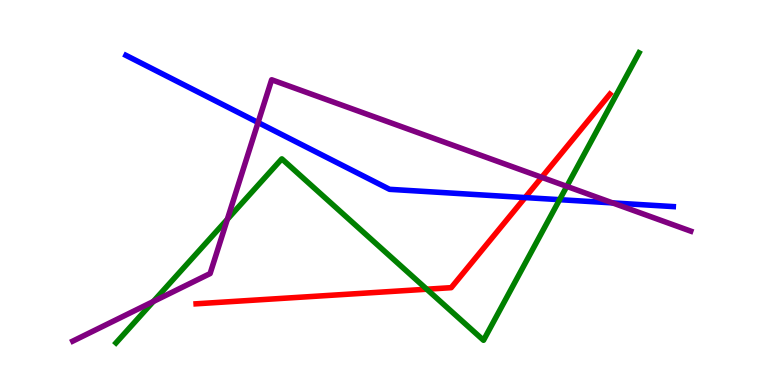[{'lines': ['blue', 'red'], 'intersections': [{'x': 6.78, 'y': 4.87}]}, {'lines': ['green', 'red'], 'intersections': [{'x': 5.51, 'y': 2.49}]}, {'lines': ['purple', 'red'], 'intersections': [{'x': 6.99, 'y': 5.39}]}, {'lines': ['blue', 'green'], 'intersections': [{'x': 7.22, 'y': 4.81}]}, {'lines': ['blue', 'purple'], 'intersections': [{'x': 3.33, 'y': 6.82}, {'x': 7.9, 'y': 4.73}]}, {'lines': ['green', 'purple'], 'intersections': [{'x': 1.98, 'y': 2.17}, {'x': 2.93, 'y': 4.3}, {'x': 7.31, 'y': 5.16}]}]